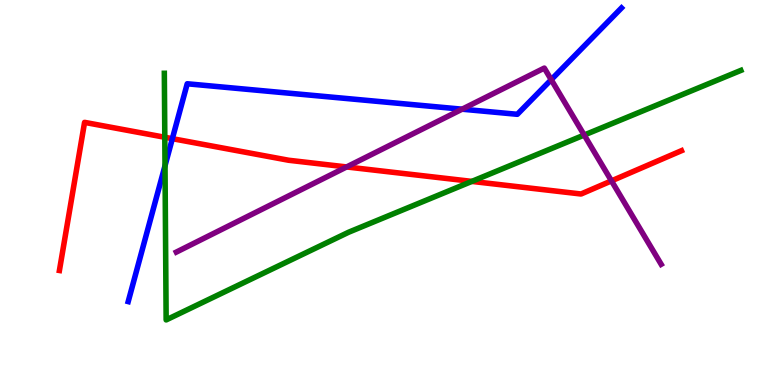[{'lines': ['blue', 'red'], 'intersections': [{'x': 2.22, 'y': 6.4}]}, {'lines': ['green', 'red'], 'intersections': [{'x': 2.13, 'y': 6.43}, {'x': 6.09, 'y': 5.29}]}, {'lines': ['purple', 'red'], 'intersections': [{'x': 4.47, 'y': 5.66}, {'x': 7.89, 'y': 5.3}]}, {'lines': ['blue', 'green'], 'intersections': [{'x': 2.13, 'y': 5.69}]}, {'lines': ['blue', 'purple'], 'intersections': [{'x': 5.96, 'y': 7.16}, {'x': 7.11, 'y': 7.93}]}, {'lines': ['green', 'purple'], 'intersections': [{'x': 7.54, 'y': 6.49}]}]